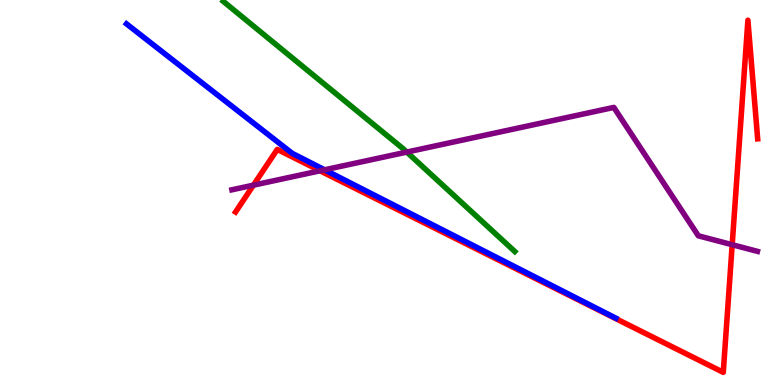[{'lines': ['blue', 'red'], 'intersections': []}, {'lines': ['green', 'red'], 'intersections': []}, {'lines': ['purple', 'red'], 'intersections': [{'x': 3.27, 'y': 5.19}, {'x': 4.13, 'y': 5.56}, {'x': 9.45, 'y': 3.64}]}, {'lines': ['blue', 'green'], 'intersections': []}, {'lines': ['blue', 'purple'], 'intersections': [{'x': 4.19, 'y': 5.59}]}, {'lines': ['green', 'purple'], 'intersections': [{'x': 5.25, 'y': 6.05}]}]